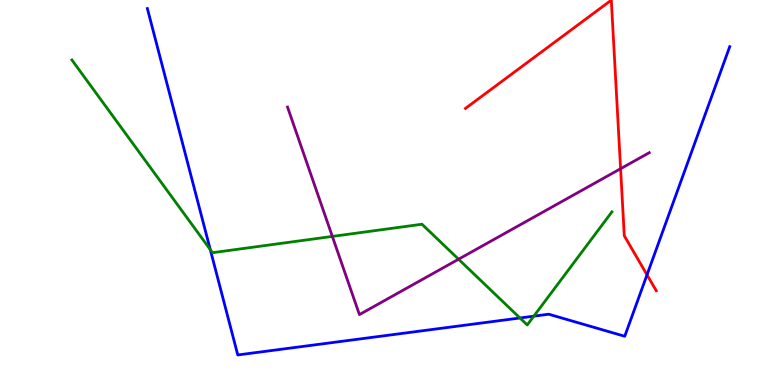[{'lines': ['blue', 'red'], 'intersections': [{'x': 8.35, 'y': 2.86}]}, {'lines': ['green', 'red'], 'intersections': []}, {'lines': ['purple', 'red'], 'intersections': [{'x': 8.01, 'y': 5.62}]}, {'lines': ['blue', 'green'], 'intersections': [{'x': 2.71, 'y': 3.52}, {'x': 6.71, 'y': 1.74}, {'x': 6.89, 'y': 1.79}]}, {'lines': ['blue', 'purple'], 'intersections': []}, {'lines': ['green', 'purple'], 'intersections': [{'x': 4.29, 'y': 3.86}, {'x': 5.92, 'y': 3.27}]}]